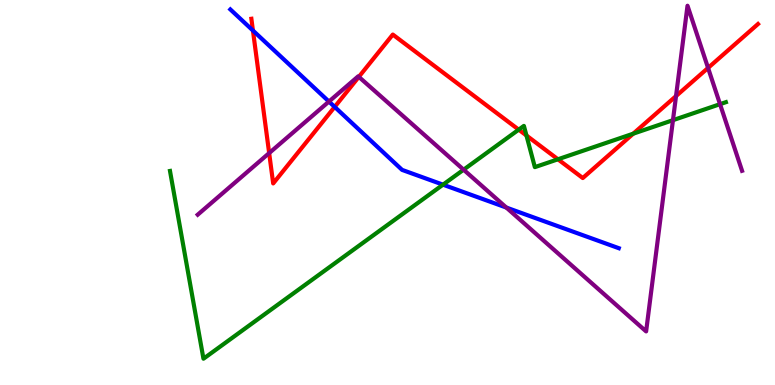[{'lines': ['blue', 'red'], 'intersections': [{'x': 3.26, 'y': 9.21}, {'x': 4.32, 'y': 7.22}]}, {'lines': ['green', 'red'], 'intersections': [{'x': 6.69, 'y': 6.63}, {'x': 6.79, 'y': 6.48}, {'x': 7.2, 'y': 5.86}, {'x': 8.17, 'y': 6.53}]}, {'lines': ['purple', 'red'], 'intersections': [{'x': 3.47, 'y': 6.02}, {'x': 4.63, 'y': 8.0}, {'x': 8.72, 'y': 7.5}, {'x': 9.14, 'y': 8.24}]}, {'lines': ['blue', 'green'], 'intersections': [{'x': 5.72, 'y': 5.2}]}, {'lines': ['blue', 'purple'], 'intersections': [{'x': 4.24, 'y': 7.36}, {'x': 6.53, 'y': 4.61}]}, {'lines': ['green', 'purple'], 'intersections': [{'x': 5.98, 'y': 5.59}, {'x': 8.68, 'y': 6.88}, {'x': 9.29, 'y': 7.29}]}]